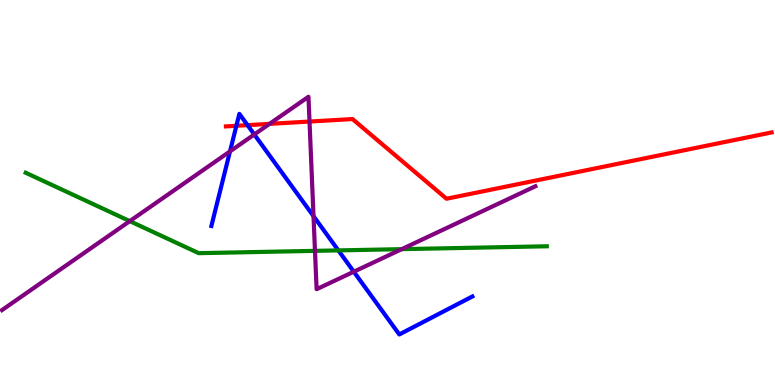[{'lines': ['blue', 'red'], 'intersections': [{'x': 3.05, 'y': 6.73}, {'x': 3.19, 'y': 6.75}]}, {'lines': ['green', 'red'], 'intersections': []}, {'lines': ['purple', 'red'], 'intersections': [{'x': 3.48, 'y': 6.78}, {'x': 3.99, 'y': 6.84}]}, {'lines': ['blue', 'green'], 'intersections': [{'x': 4.37, 'y': 3.5}]}, {'lines': ['blue', 'purple'], 'intersections': [{'x': 2.97, 'y': 6.07}, {'x': 3.28, 'y': 6.51}, {'x': 4.05, 'y': 4.39}, {'x': 4.57, 'y': 2.94}]}, {'lines': ['green', 'purple'], 'intersections': [{'x': 1.67, 'y': 4.26}, {'x': 4.06, 'y': 3.48}, {'x': 5.18, 'y': 3.53}]}]